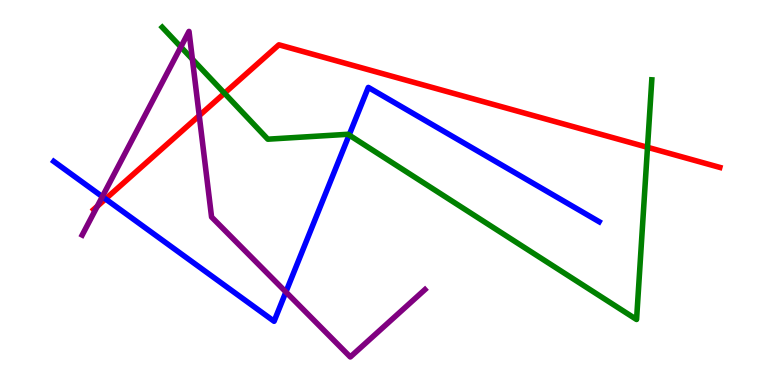[{'lines': ['blue', 'red'], 'intersections': [{'x': 1.36, 'y': 4.83}]}, {'lines': ['green', 'red'], 'intersections': [{'x': 2.9, 'y': 7.58}, {'x': 8.35, 'y': 6.17}]}, {'lines': ['purple', 'red'], 'intersections': [{'x': 1.26, 'y': 4.64}, {'x': 2.57, 'y': 7.0}]}, {'lines': ['blue', 'green'], 'intersections': [{'x': 4.5, 'y': 6.49}]}, {'lines': ['blue', 'purple'], 'intersections': [{'x': 1.32, 'y': 4.89}, {'x': 3.69, 'y': 2.42}]}, {'lines': ['green', 'purple'], 'intersections': [{'x': 2.33, 'y': 8.78}, {'x': 2.48, 'y': 8.46}]}]